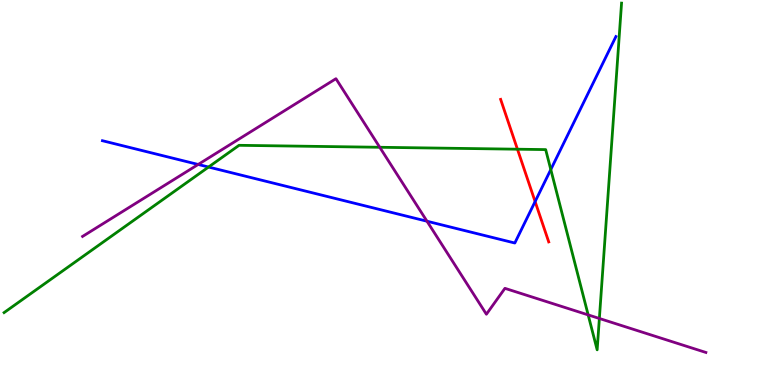[{'lines': ['blue', 'red'], 'intersections': [{'x': 6.9, 'y': 4.76}]}, {'lines': ['green', 'red'], 'intersections': [{'x': 6.68, 'y': 6.12}]}, {'lines': ['purple', 'red'], 'intersections': []}, {'lines': ['blue', 'green'], 'intersections': [{'x': 2.69, 'y': 5.66}, {'x': 7.11, 'y': 5.6}]}, {'lines': ['blue', 'purple'], 'intersections': [{'x': 2.56, 'y': 5.73}, {'x': 5.51, 'y': 4.25}]}, {'lines': ['green', 'purple'], 'intersections': [{'x': 4.9, 'y': 6.17}, {'x': 7.59, 'y': 1.82}, {'x': 7.73, 'y': 1.73}]}]